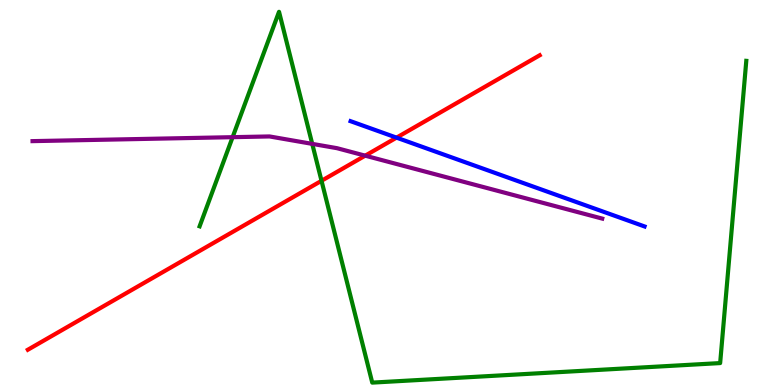[{'lines': ['blue', 'red'], 'intersections': [{'x': 5.12, 'y': 6.42}]}, {'lines': ['green', 'red'], 'intersections': [{'x': 4.15, 'y': 5.3}]}, {'lines': ['purple', 'red'], 'intersections': [{'x': 4.71, 'y': 5.96}]}, {'lines': ['blue', 'green'], 'intersections': []}, {'lines': ['blue', 'purple'], 'intersections': []}, {'lines': ['green', 'purple'], 'intersections': [{'x': 3.0, 'y': 6.44}, {'x': 4.03, 'y': 6.26}]}]